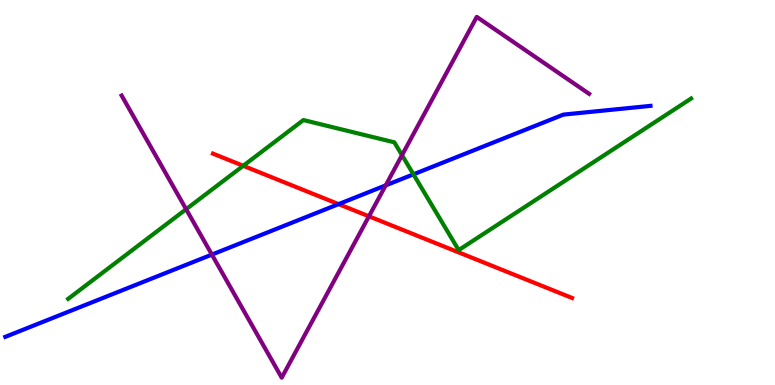[{'lines': ['blue', 'red'], 'intersections': [{'x': 4.37, 'y': 4.7}]}, {'lines': ['green', 'red'], 'intersections': [{'x': 3.14, 'y': 5.69}]}, {'lines': ['purple', 'red'], 'intersections': [{'x': 4.76, 'y': 4.38}]}, {'lines': ['blue', 'green'], 'intersections': [{'x': 5.33, 'y': 5.47}]}, {'lines': ['blue', 'purple'], 'intersections': [{'x': 2.73, 'y': 3.39}, {'x': 4.98, 'y': 5.18}]}, {'lines': ['green', 'purple'], 'intersections': [{'x': 2.4, 'y': 4.57}, {'x': 5.19, 'y': 5.97}]}]